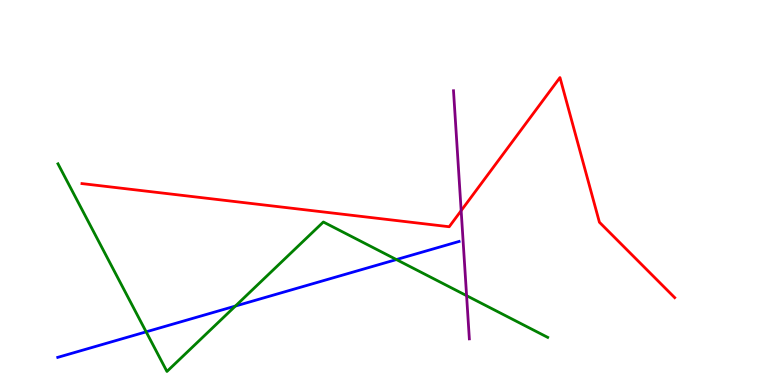[{'lines': ['blue', 'red'], 'intersections': []}, {'lines': ['green', 'red'], 'intersections': []}, {'lines': ['purple', 'red'], 'intersections': [{'x': 5.95, 'y': 4.53}]}, {'lines': ['blue', 'green'], 'intersections': [{'x': 1.89, 'y': 1.38}, {'x': 3.04, 'y': 2.05}, {'x': 5.11, 'y': 3.26}]}, {'lines': ['blue', 'purple'], 'intersections': []}, {'lines': ['green', 'purple'], 'intersections': [{'x': 6.02, 'y': 2.32}]}]